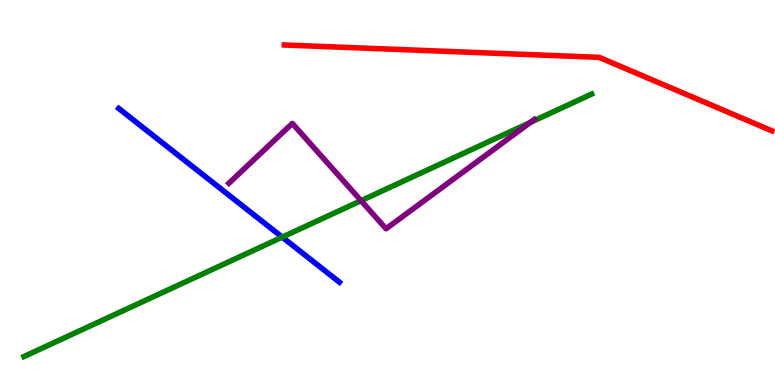[{'lines': ['blue', 'red'], 'intersections': []}, {'lines': ['green', 'red'], 'intersections': []}, {'lines': ['purple', 'red'], 'intersections': []}, {'lines': ['blue', 'green'], 'intersections': [{'x': 3.64, 'y': 3.84}]}, {'lines': ['blue', 'purple'], 'intersections': []}, {'lines': ['green', 'purple'], 'intersections': [{'x': 4.66, 'y': 4.79}, {'x': 6.84, 'y': 6.82}]}]